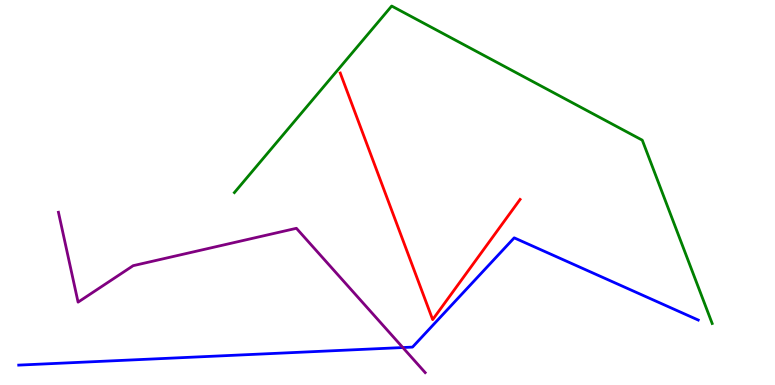[{'lines': ['blue', 'red'], 'intersections': []}, {'lines': ['green', 'red'], 'intersections': []}, {'lines': ['purple', 'red'], 'intersections': []}, {'lines': ['blue', 'green'], 'intersections': []}, {'lines': ['blue', 'purple'], 'intersections': [{'x': 5.2, 'y': 0.973}]}, {'lines': ['green', 'purple'], 'intersections': []}]